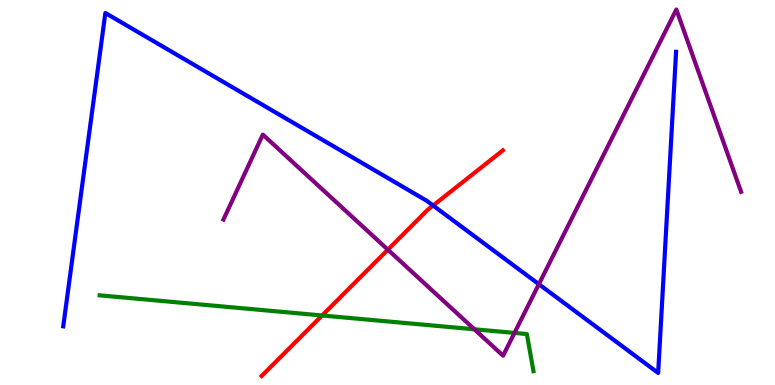[{'lines': ['blue', 'red'], 'intersections': [{'x': 5.59, 'y': 4.66}]}, {'lines': ['green', 'red'], 'intersections': [{'x': 4.16, 'y': 1.81}]}, {'lines': ['purple', 'red'], 'intersections': [{'x': 5.0, 'y': 3.51}]}, {'lines': ['blue', 'green'], 'intersections': []}, {'lines': ['blue', 'purple'], 'intersections': [{'x': 6.95, 'y': 2.62}]}, {'lines': ['green', 'purple'], 'intersections': [{'x': 6.12, 'y': 1.45}, {'x': 6.64, 'y': 1.35}]}]